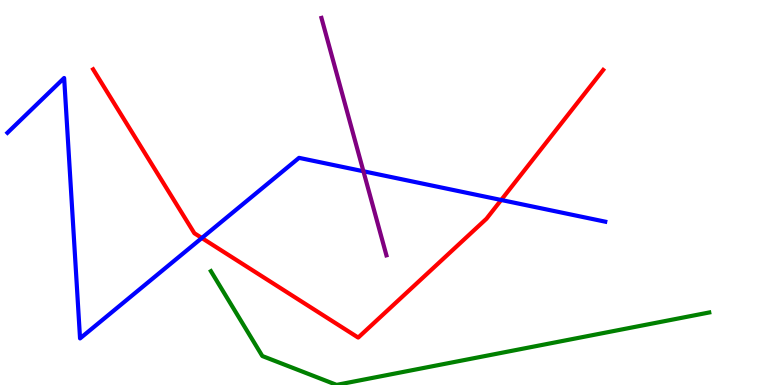[{'lines': ['blue', 'red'], 'intersections': [{'x': 2.6, 'y': 3.82}, {'x': 6.47, 'y': 4.81}]}, {'lines': ['green', 'red'], 'intersections': []}, {'lines': ['purple', 'red'], 'intersections': []}, {'lines': ['blue', 'green'], 'intersections': []}, {'lines': ['blue', 'purple'], 'intersections': [{'x': 4.69, 'y': 5.55}]}, {'lines': ['green', 'purple'], 'intersections': []}]